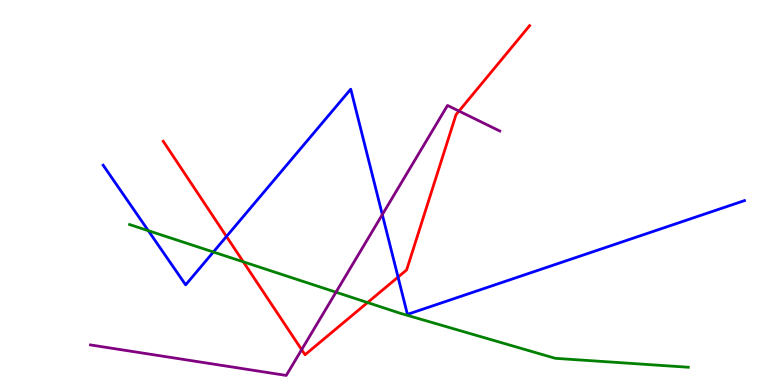[{'lines': ['blue', 'red'], 'intersections': [{'x': 2.92, 'y': 3.86}, {'x': 5.14, 'y': 2.8}]}, {'lines': ['green', 'red'], 'intersections': [{'x': 3.14, 'y': 3.2}, {'x': 4.74, 'y': 2.14}]}, {'lines': ['purple', 'red'], 'intersections': [{'x': 3.89, 'y': 0.918}, {'x': 5.92, 'y': 7.11}]}, {'lines': ['blue', 'green'], 'intersections': [{'x': 1.91, 'y': 4.01}, {'x': 2.75, 'y': 3.45}]}, {'lines': ['blue', 'purple'], 'intersections': [{'x': 4.93, 'y': 4.43}]}, {'lines': ['green', 'purple'], 'intersections': [{'x': 4.34, 'y': 2.41}]}]